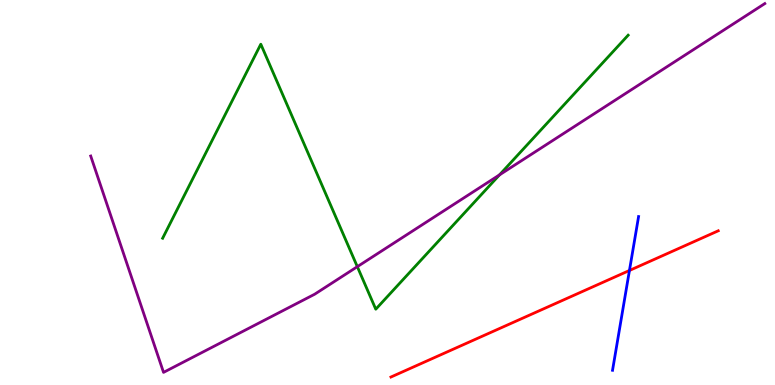[{'lines': ['blue', 'red'], 'intersections': [{'x': 8.12, 'y': 2.97}]}, {'lines': ['green', 'red'], 'intersections': []}, {'lines': ['purple', 'red'], 'intersections': []}, {'lines': ['blue', 'green'], 'intersections': []}, {'lines': ['blue', 'purple'], 'intersections': []}, {'lines': ['green', 'purple'], 'intersections': [{'x': 4.61, 'y': 3.07}, {'x': 6.45, 'y': 5.46}]}]